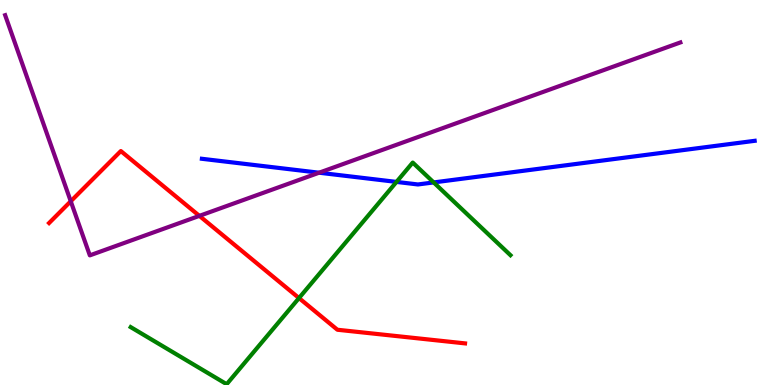[{'lines': ['blue', 'red'], 'intersections': []}, {'lines': ['green', 'red'], 'intersections': [{'x': 3.86, 'y': 2.26}]}, {'lines': ['purple', 'red'], 'intersections': [{'x': 0.913, 'y': 4.77}, {'x': 2.57, 'y': 4.39}]}, {'lines': ['blue', 'green'], 'intersections': [{'x': 5.12, 'y': 5.27}, {'x': 5.6, 'y': 5.26}]}, {'lines': ['blue', 'purple'], 'intersections': [{'x': 4.12, 'y': 5.51}]}, {'lines': ['green', 'purple'], 'intersections': []}]